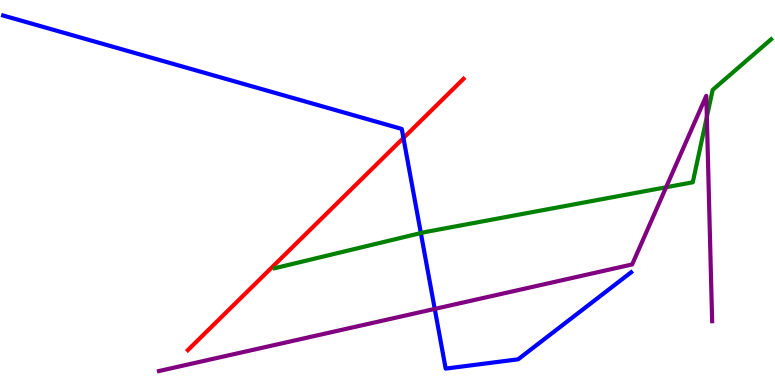[{'lines': ['blue', 'red'], 'intersections': [{'x': 5.21, 'y': 6.42}]}, {'lines': ['green', 'red'], 'intersections': []}, {'lines': ['purple', 'red'], 'intersections': []}, {'lines': ['blue', 'green'], 'intersections': [{'x': 5.43, 'y': 3.95}]}, {'lines': ['blue', 'purple'], 'intersections': [{'x': 5.61, 'y': 1.98}]}, {'lines': ['green', 'purple'], 'intersections': [{'x': 8.59, 'y': 5.14}, {'x': 9.12, 'y': 6.96}]}]